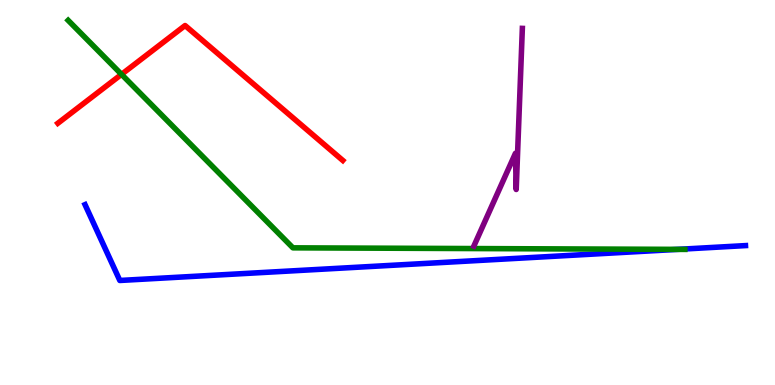[{'lines': ['blue', 'red'], 'intersections': []}, {'lines': ['green', 'red'], 'intersections': [{'x': 1.57, 'y': 8.07}]}, {'lines': ['purple', 'red'], 'intersections': []}, {'lines': ['blue', 'green'], 'intersections': [{'x': 8.75, 'y': 3.52}]}, {'lines': ['blue', 'purple'], 'intersections': []}, {'lines': ['green', 'purple'], 'intersections': []}]